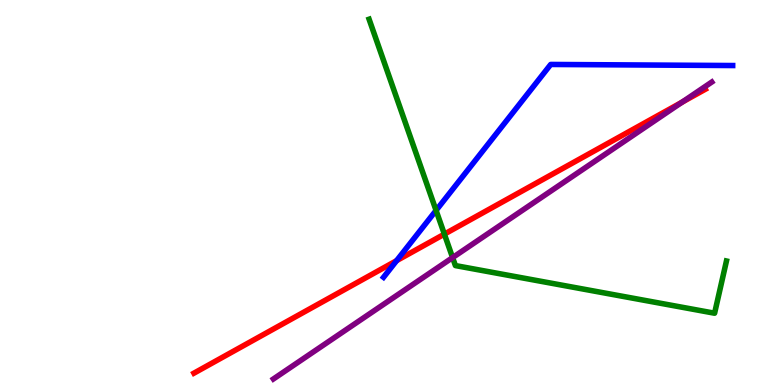[{'lines': ['blue', 'red'], 'intersections': [{'x': 5.12, 'y': 3.23}]}, {'lines': ['green', 'red'], 'intersections': [{'x': 5.73, 'y': 3.92}]}, {'lines': ['purple', 'red'], 'intersections': [{'x': 8.8, 'y': 7.35}]}, {'lines': ['blue', 'green'], 'intersections': [{'x': 5.63, 'y': 4.53}]}, {'lines': ['blue', 'purple'], 'intersections': []}, {'lines': ['green', 'purple'], 'intersections': [{'x': 5.84, 'y': 3.31}]}]